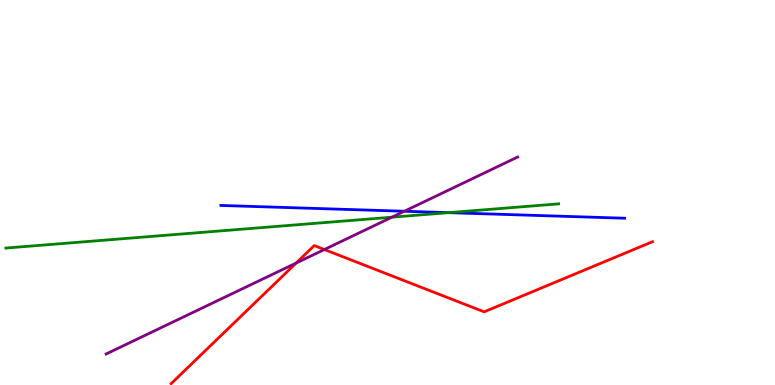[{'lines': ['blue', 'red'], 'intersections': []}, {'lines': ['green', 'red'], 'intersections': []}, {'lines': ['purple', 'red'], 'intersections': [{'x': 3.82, 'y': 3.17}, {'x': 4.19, 'y': 3.52}]}, {'lines': ['blue', 'green'], 'intersections': [{'x': 5.79, 'y': 4.48}]}, {'lines': ['blue', 'purple'], 'intersections': [{'x': 5.22, 'y': 4.51}]}, {'lines': ['green', 'purple'], 'intersections': [{'x': 5.06, 'y': 4.36}]}]